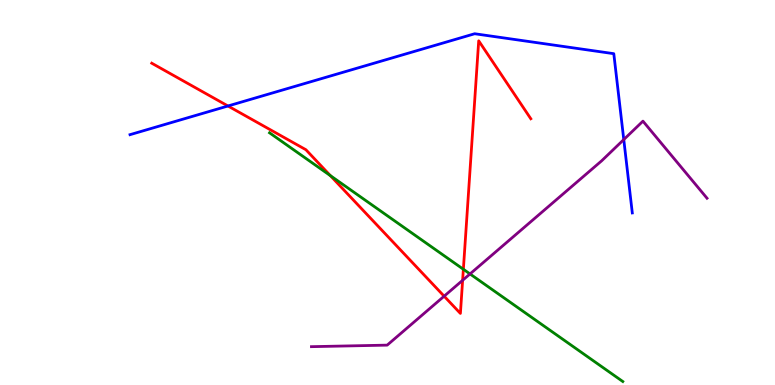[{'lines': ['blue', 'red'], 'intersections': [{'x': 2.94, 'y': 7.25}]}, {'lines': ['green', 'red'], 'intersections': [{'x': 4.26, 'y': 5.44}, {'x': 5.98, 'y': 3.01}]}, {'lines': ['purple', 'red'], 'intersections': [{'x': 5.73, 'y': 2.31}, {'x': 5.97, 'y': 2.72}]}, {'lines': ['blue', 'green'], 'intersections': []}, {'lines': ['blue', 'purple'], 'intersections': [{'x': 8.05, 'y': 6.37}]}, {'lines': ['green', 'purple'], 'intersections': [{'x': 6.06, 'y': 2.88}]}]